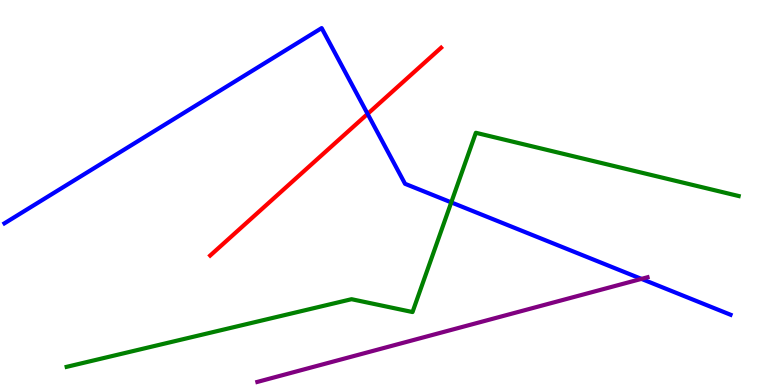[{'lines': ['blue', 'red'], 'intersections': [{'x': 4.74, 'y': 7.04}]}, {'lines': ['green', 'red'], 'intersections': []}, {'lines': ['purple', 'red'], 'intersections': []}, {'lines': ['blue', 'green'], 'intersections': [{'x': 5.82, 'y': 4.74}]}, {'lines': ['blue', 'purple'], 'intersections': [{'x': 8.28, 'y': 2.76}]}, {'lines': ['green', 'purple'], 'intersections': []}]